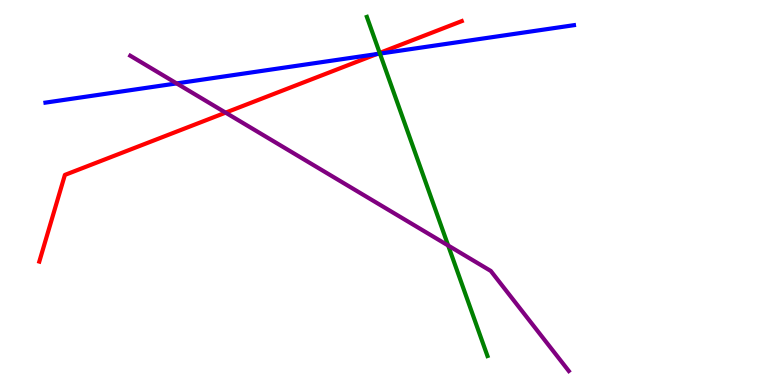[{'lines': ['blue', 'red'], 'intersections': [{'x': 4.86, 'y': 8.6}]}, {'lines': ['green', 'red'], 'intersections': [{'x': 4.9, 'y': 8.63}]}, {'lines': ['purple', 'red'], 'intersections': [{'x': 2.91, 'y': 7.07}]}, {'lines': ['blue', 'green'], 'intersections': [{'x': 4.9, 'y': 8.61}]}, {'lines': ['blue', 'purple'], 'intersections': [{'x': 2.28, 'y': 7.83}]}, {'lines': ['green', 'purple'], 'intersections': [{'x': 5.78, 'y': 3.62}]}]